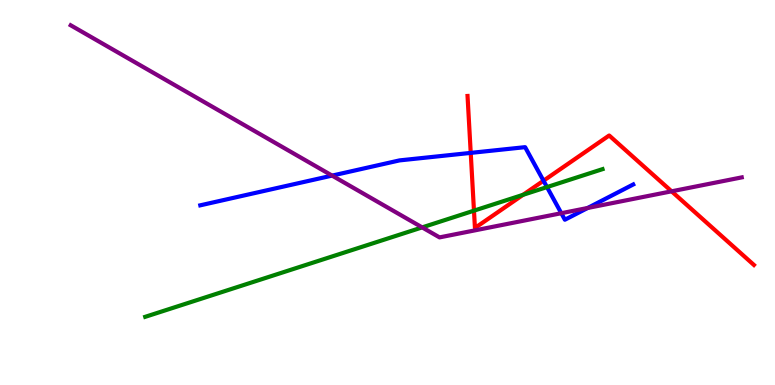[{'lines': ['blue', 'red'], 'intersections': [{'x': 6.07, 'y': 6.03}, {'x': 7.01, 'y': 5.31}]}, {'lines': ['green', 'red'], 'intersections': [{'x': 6.12, 'y': 4.53}, {'x': 6.75, 'y': 4.94}]}, {'lines': ['purple', 'red'], 'intersections': [{'x': 8.67, 'y': 5.03}]}, {'lines': ['blue', 'green'], 'intersections': [{'x': 7.06, 'y': 5.14}]}, {'lines': ['blue', 'purple'], 'intersections': [{'x': 4.29, 'y': 5.44}, {'x': 7.24, 'y': 4.46}, {'x': 7.58, 'y': 4.6}]}, {'lines': ['green', 'purple'], 'intersections': [{'x': 5.45, 'y': 4.09}]}]